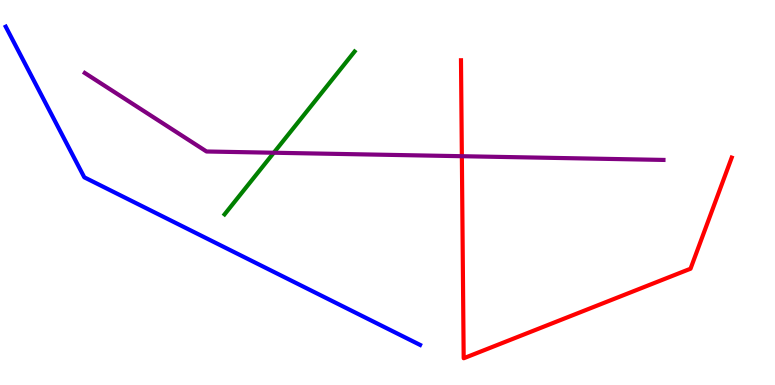[{'lines': ['blue', 'red'], 'intersections': []}, {'lines': ['green', 'red'], 'intersections': []}, {'lines': ['purple', 'red'], 'intersections': [{'x': 5.96, 'y': 5.94}]}, {'lines': ['blue', 'green'], 'intersections': []}, {'lines': ['blue', 'purple'], 'intersections': []}, {'lines': ['green', 'purple'], 'intersections': [{'x': 3.53, 'y': 6.03}]}]